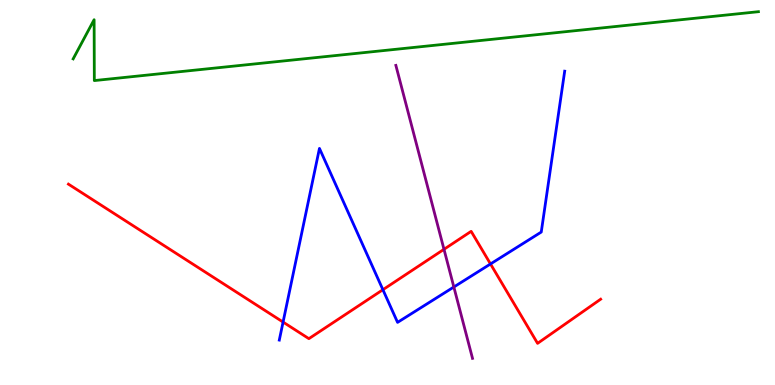[{'lines': ['blue', 'red'], 'intersections': [{'x': 3.65, 'y': 1.63}, {'x': 4.94, 'y': 2.48}, {'x': 6.33, 'y': 3.14}]}, {'lines': ['green', 'red'], 'intersections': []}, {'lines': ['purple', 'red'], 'intersections': [{'x': 5.73, 'y': 3.52}]}, {'lines': ['blue', 'green'], 'intersections': []}, {'lines': ['blue', 'purple'], 'intersections': [{'x': 5.86, 'y': 2.55}]}, {'lines': ['green', 'purple'], 'intersections': []}]